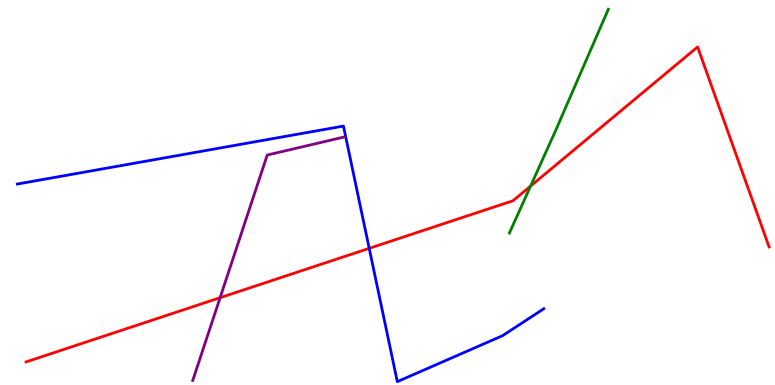[{'lines': ['blue', 'red'], 'intersections': [{'x': 4.76, 'y': 3.55}]}, {'lines': ['green', 'red'], 'intersections': [{'x': 6.85, 'y': 5.17}]}, {'lines': ['purple', 'red'], 'intersections': [{'x': 2.84, 'y': 2.27}]}, {'lines': ['blue', 'green'], 'intersections': []}, {'lines': ['blue', 'purple'], 'intersections': []}, {'lines': ['green', 'purple'], 'intersections': []}]